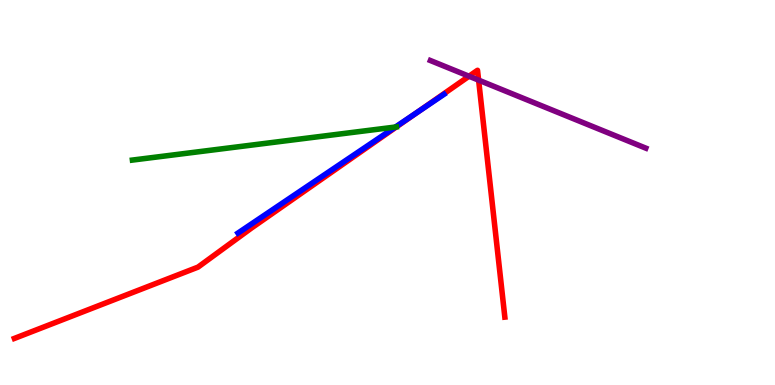[{'lines': ['blue', 'red'], 'intersections': [{'x': 5.4, 'y': 7.1}]}, {'lines': ['green', 'red'], 'intersections': []}, {'lines': ['purple', 'red'], 'intersections': [{'x': 6.05, 'y': 8.02}, {'x': 6.18, 'y': 7.92}]}, {'lines': ['blue', 'green'], 'intersections': [{'x': 5.1, 'y': 6.7}]}, {'lines': ['blue', 'purple'], 'intersections': []}, {'lines': ['green', 'purple'], 'intersections': []}]